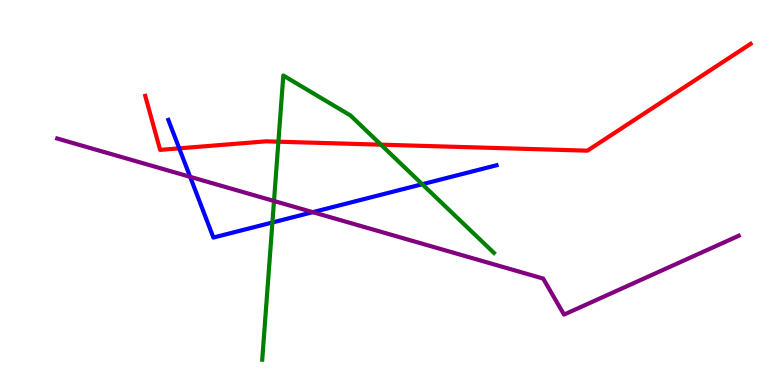[{'lines': ['blue', 'red'], 'intersections': [{'x': 2.31, 'y': 6.15}]}, {'lines': ['green', 'red'], 'intersections': [{'x': 3.59, 'y': 6.32}, {'x': 4.92, 'y': 6.24}]}, {'lines': ['purple', 'red'], 'intersections': []}, {'lines': ['blue', 'green'], 'intersections': [{'x': 3.51, 'y': 4.22}, {'x': 5.45, 'y': 5.22}]}, {'lines': ['blue', 'purple'], 'intersections': [{'x': 2.45, 'y': 5.41}, {'x': 4.04, 'y': 4.49}]}, {'lines': ['green', 'purple'], 'intersections': [{'x': 3.54, 'y': 4.78}]}]